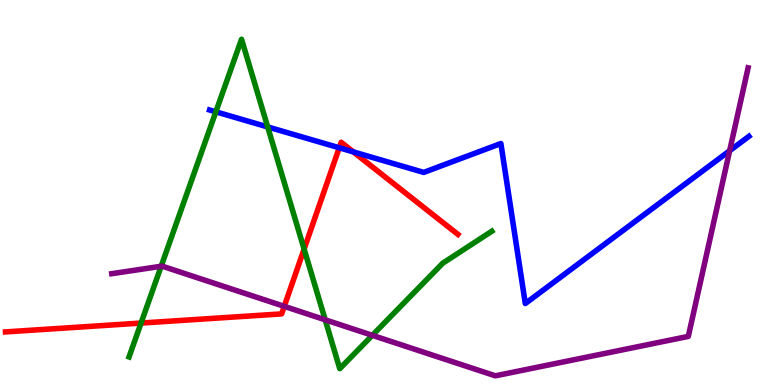[{'lines': ['blue', 'red'], 'intersections': [{'x': 4.38, 'y': 6.16}, {'x': 4.56, 'y': 6.05}]}, {'lines': ['green', 'red'], 'intersections': [{'x': 1.82, 'y': 1.61}, {'x': 3.92, 'y': 3.53}]}, {'lines': ['purple', 'red'], 'intersections': [{'x': 3.67, 'y': 2.04}]}, {'lines': ['blue', 'green'], 'intersections': [{'x': 2.79, 'y': 7.1}, {'x': 3.45, 'y': 6.7}]}, {'lines': ['blue', 'purple'], 'intersections': [{'x': 9.41, 'y': 6.08}]}, {'lines': ['green', 'purple'], 'intersections': [{'x': 2.08, 'y': 3.08}, {'x': 4.2, 'y': 1.69}, {'x': 4.8, 'y': 1.29}]}]